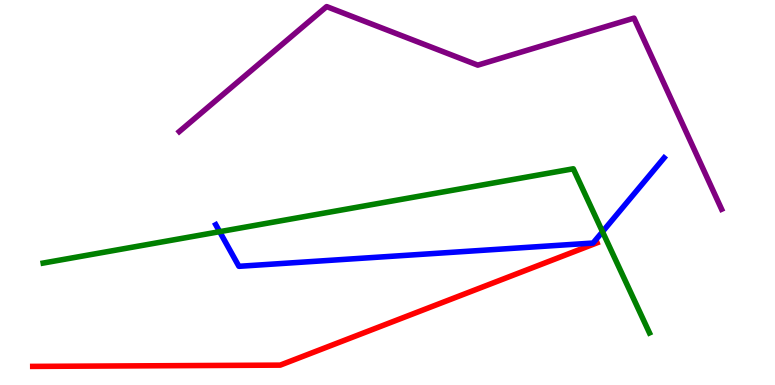[{'lines': ['blue', 'red'], 'intersections': []}, {'lines': ['green', 'red'], 'intersections': []}, {'lines': ['purple', 'red'], 'intersections': []}, {'lines': ['blue', 'green'], 'intersections': [{'x': 2.83, 'y': 3.98}, {'x': 7.77, 'y': 3.98}]}, {'lines': ['blue', 'purple'], 'intersections': []}, {'lines': ['green', 'purple'], 'intersections': []}]